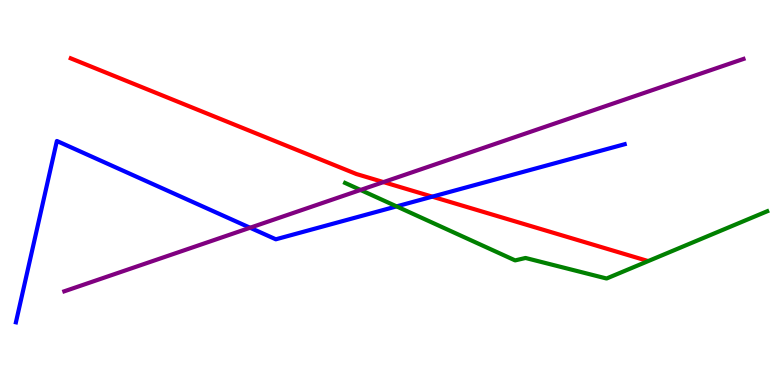[{'lines': ['blue', 'red'], 'intersections': [{'x': 5.58, 'y': 4.89}]}, {'lines': ['green', 'red'], 'intersections': []}, {'lines': ['purple', 'red'], 'intersections': [{'x': 4.95, 'y': 5.27}]}, {'lines': ['blue', 'green'], 'intersections': [{'x': 5.12, 'y': 4.64}]}, {'lines': ['blue', 'purple'], 'intersections': [{'x': 3.23, 'y': 4.08}]}, {'lines': ['green', 'purple'], 'intersections': [{'x': 4.65, 'y': 5.07}]}]